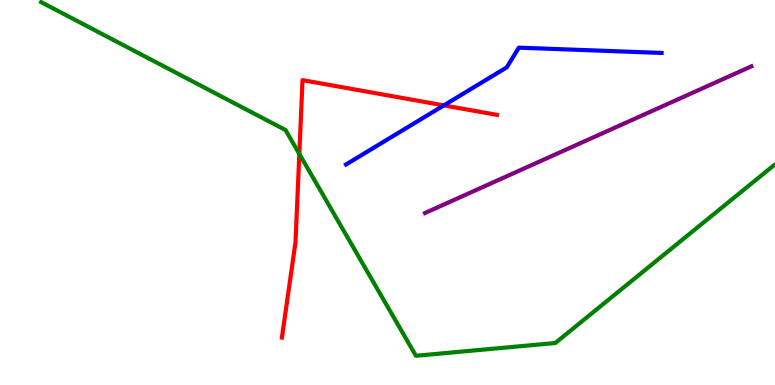[{'lines': ['blue', 'red'], 'intersections': [{'x': 5.73, 'y': 7.26}]}, {'lines': ['green', 'red'], 'intersections': [{'x': 3.86, 'y': 6.0}]}, {'lines': ['purple', 'red'], 'intersections': []}, {'lines': ['blue', 'green'], 'intersections': []}, {'lines': ['blue', 'purple'], 'intersections': []}, {'lines': ['green', 'purple'], 'intersections': []}]